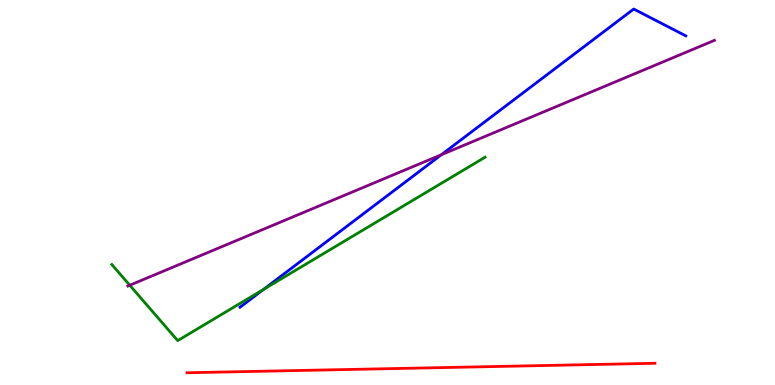[{'lines': ['blue', 'red'], 'intersections': []}, {'lines': ['green', 'red'], 'intersections': []}, {'lines': ['purple', 'red'], 'intersections': []}, {'lines': ['blue', 'green'], 'intersections': [{'x': 3.4, 'y': 2.48}]}, {'lines': ['blue', 'purple'], 'intersections': [{'x': 5.69, 'y': 5.98}]}, {'lines': ['green', 'purple'], 'intersections': [{'x': 1.67, 'y': 2.59}]}]